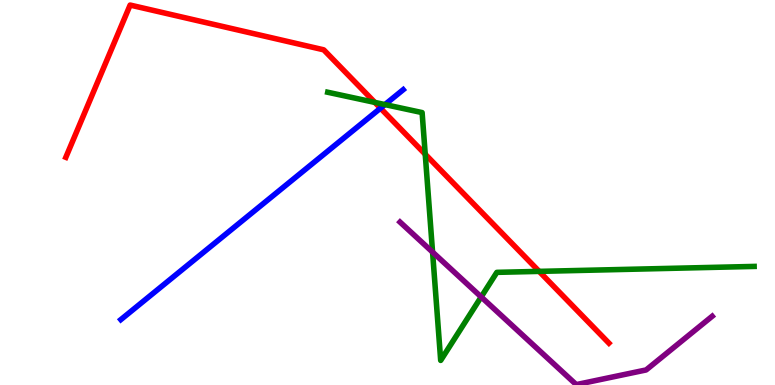[{'lines': ['blue', 'red'], 'intersections': [{'x': 4.91, 'y': 7.19}]}, {'lines': ['green', 'red'], 'intersections': [{'x': 4.84, 'y': 7.34}, {'x': 5.49, 'y': 5.99}, {'x': 6.96, 'y': 2.95}]}, {'lines': ['purple', 'red'], 'intersections': []}, {'lines': ['blue', 'green'], 'intersections': [{'x': 4.97, 'y': 7.28}]}, {'lines': ['blue', 'purple'], 'intersections': []}, {'lines': ['green', 'purple'], 'intersections': [{'x': 5.58, 'y': 3.45}, {'x': 6.21, 'y': 2.29}]}]